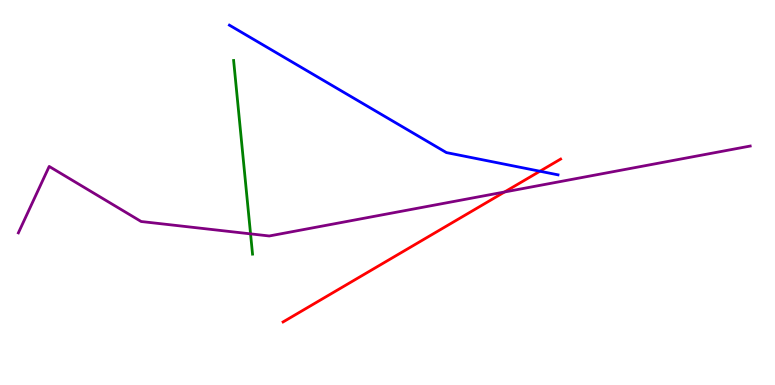[{'lines': ['blue', 'red'], 'intersections': [{'x': 6.97, 'y': 5.55}]}, {'lines': ['green', 'red'], 'intersections': []}, {'lines': ['purple', 'red'], 'intersections': [{'x': 6.51, 'y': 5.01}]}, {'lines': ['blue', 'green'], 'intersections': []}, {'lines': ['blue', 'purple'], 'intersections': []}, {'lines': ['green', 'purple'], 'intersections': [{'x': 3.23, 'y': 3.93}]}]